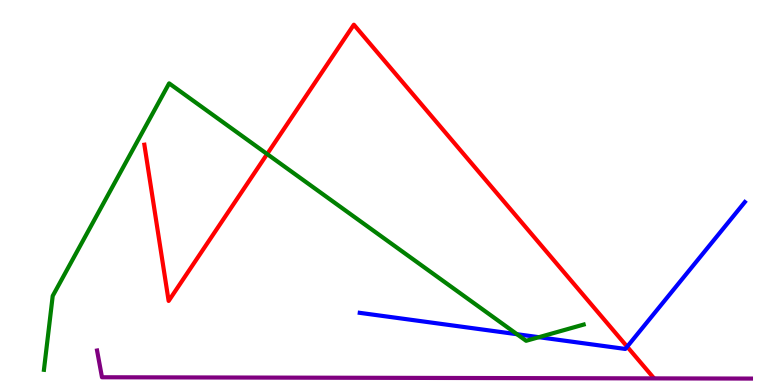[{'lines': ['blue', 'red'], 'intersections': [{'x': 8.09, 'y': 0.996}]}, {'lines': ['green', 'red'], 'intersections': [{'x': 3.45, 'y': 6.0}]}, {'lines': ['purple', 'red'], 'intersections': []}, {'lines': ['blue', 'green'], 'intersections': [{'x': 6.67, 'y': 1.32}, {'x': 6.95, 'y': 1.24}]}, {'lines': ['blue', 'purple'], 'intersections': []}, {'lines': ['green', 'purple'], 'intersections': []}]